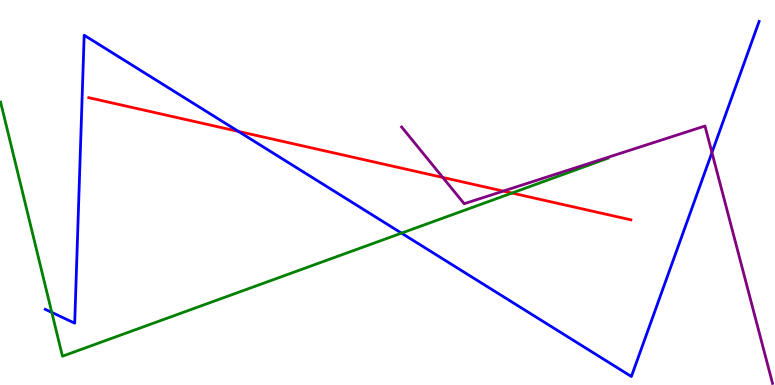[{'lines': ['blue', 'red'], 'intersections': [{'x': 3.08, 'y': 6.59}]}, {'lines': ['green', 'red'], 'intersections': [{'x': 6.61, 'y': 4.99}]}, {'lines': ['purple', 'red'], 'intersections': [{'x': 5.71, 'y': 5.39}, {'x': 6.49, 'y': 5.04}]}, {'lines': ['blue', 'green'], 'intersections': [{'x': 0.668, 'y': 1.89}, {'x': 5.18, 'y': 3.94}]}, {'lines': ['blue', 'purple'], 'intersections': [{'x': 9.19, 'y': 6.04}]}, {'lines': ['green', 'purple'], 'intersections': []}]